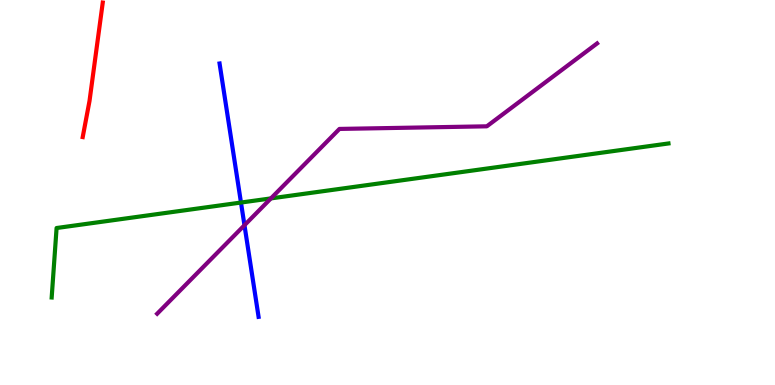[{'lines': ['blue', 'red'], 'intersections': []}, {'lines': ['green', 'red'], 'intersections': []}, {'lines': ['purple', 'red'], 'intersections': []}, {'lines': ['blue', 'green'], 'intersections': [{'x': 3.11, 'y': 4.74}]}, {'lines': ['blue', 'purple'], 'intersections': [{'x': 3.15, 'y': 4.15}]}, {'lines': ['green', 'purple'], 'intersections': [{'x': 3.5, 'y': 4.85}]}]